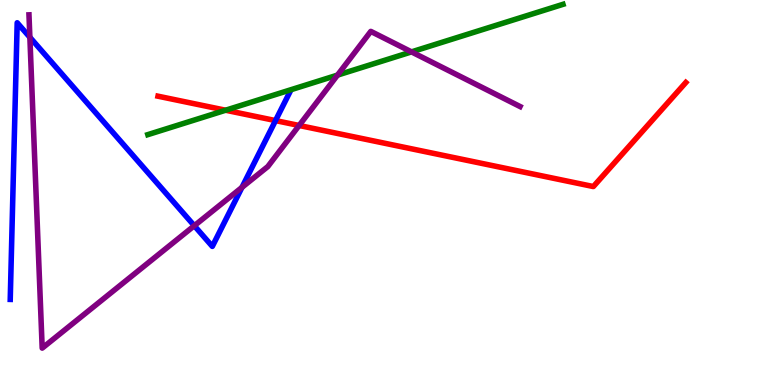[{'lines': ['blue', 'red'], 'intersections': [{'x': 3.55, 'y': 6.87}]}, {'lines': ['green', 'red'], 'intersections': [{'x': 2.91, 'y': 7.14}]}, {'lines': ['purple', 'red'], 'intersections': [{'x': 3.86, 'y': 6.74}]}, {'lines': ['blue', 'green'], 'intersections': []}, {'lines': ['blue', 'purple'], 'intersections': [{'x': 0.385, 'y': 9.03}, {'x': 2.51, 'y': 4.14}, {'x': 3.12, 'y': 5.13}]}, {'lines': ['green', 'purple'], 'intersections': [{'x': 4.35, 'y': 8.05}, {'x': 5.31, 'y': 8.65}]}]